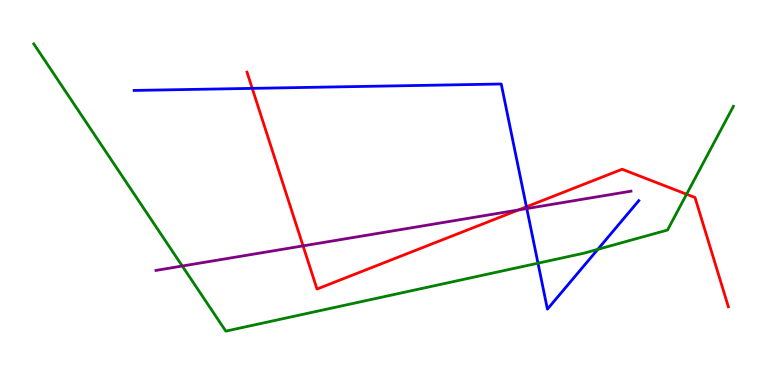[{'lines': ['blue', 'red'], 'intersections': [{'x': 3.25, 'y': 7.7}, {'x': 6.79, 'y': 4.63}]}, {'lines': ['green', 'red'], 'intersections': [{'x': 8.86, 'y': 4.95}]}, {'lines': ['purple', 'red'], 'intersections': [{'x': 3.91, 'y': 3.61}, {'x': 6.69, 'y': 4.55}]}, {'lines': ['blue', 'green'], 'intersections': [{'x': 6.94, 'y': 3.16}, {'x': 7.71, 'y': 3.52}]}, {'lines': ['blue', 'purple'], 'intersections': [{'x': 6.8, 'y': 4.58}]}, {'lines': ['green', 'purple'], 'intersections': [{'x': 2.35, 'y': 3.09}]}]